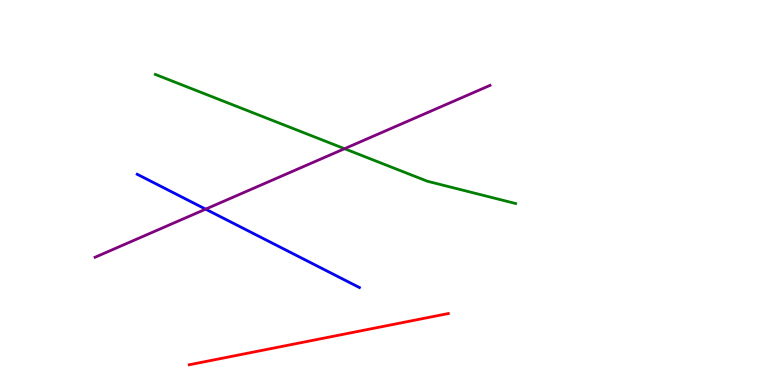[{'lines': ['blue', 'red'], 'intersections': []}, {'lines': ['green', 'red'], 'intersections': []}, {'lines': ['purple', 'red'], 'intersections': []}, {'lines': ['blue', 'green'], 'intersections': []}, {'lines': ['blue', 'purple'], 'intersections': [{'x': 2.65, 'y': 4.57}]}, {'lines': ['green', 'purple'], 'intersections': [{'x': 4.45, 'y': 6.14}]}]